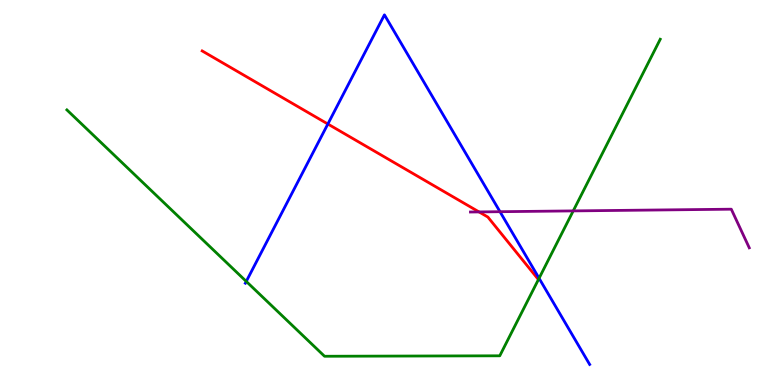[{'lines': ['blue', 'red'], 'intersections': [{'x': 4.23, 'y': 6.78}]}, {'lines': ['green', 'red'], 'intersections': []}, {'lines': ['purple', 'red'], 'intersections': [{'x': 6.18, 'y': 4.5}]}, {'lines': ['blue', 'green'], 'intersections': [{'x': 3.18, 'y': 2.69}, {'x': 6.96, 'y': 2.77}]}, {'lines': ['blue', 'purple'], 'intersections': [{'x': 6.45, 'y': 4.5}]}, {'lines': ['green', 'purple'], 'intersections': [{'x': 7.4, 'y': 4.52}]}]